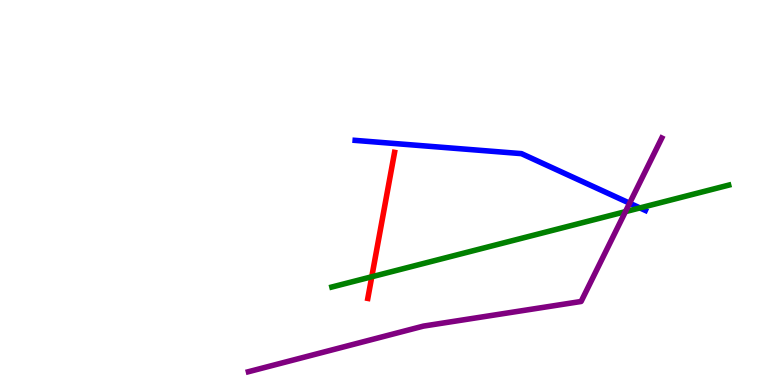[{'lines': ['blue', 'red'], 'intersections': []}, {'lines': ['green', 'red'], 'intersections': [{'x': 4.8, 'y': 2.81}]}, {'lines': ['purple', 'red'], 'intersections': []}, {'lines': ['blue', 'green'], 'intersections': [{'x': 8.26, 'y': 4.6}]}, {'lines': ['blue', 'purple'], 'intersections': [{'x': 8.12, 'y': 4.72}]}, {'lines': ['green', 'purple'], 'intersections': [{'x': 8.07, 'y': 4.5}]}]